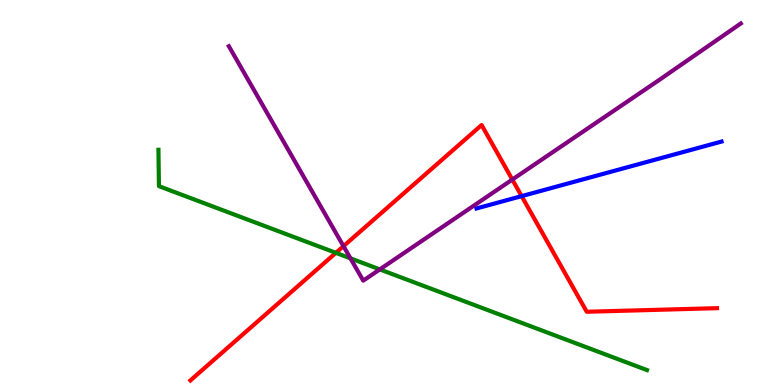[{'lines': ['blue', 'red'], 'intersections': [{'x': 6.73, 'y': 4.91}]}, {'lines': ['green', 'red'], 'intersections': [{'x': 4.33, 'y': 3.43}]}, {'lines': ['purple', 'red'], 'intersections': [{'x': 4.43, 'y': 3.61}, {'x': 6.61, 'y': 5.34}]}, {'lines': ['blue', 'green'], 'intersections': []}, {'lines': ['blue', 'purple'], 'intersections': []}, {'lines': ['green', 'purple'], 'intersections': [{'x': 4.52, 'y': 3.29}, {'x': 4.9, 'y': 3.0}]}]